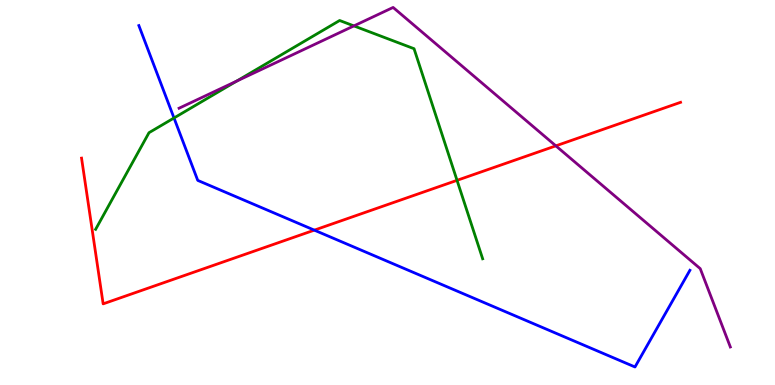[{'lines': ['blue', 'red'], 'intersections': [{'x': 4.06, 'y': 4.02}]}, {'lines': ['green', 'red'], 'intersections': [{'x': 5.9, 'y': 5.32}]}, {'lines': ['purple', 'red'], 'intersections': [{'x': 7.17, 'y': 6.21}]}, {'lines': ['blue', 'green'], 'intersections': [{'x': 2.25, 'y': 6.94}]}, {'lines': ['blue', 'purple'], 'intersections': []}, {'lines': ['green', 'purple'], 'intersections': [{'x': 3.05, 'y': 7.89}, {'x': 4.57, 'y': 9.33}]}]